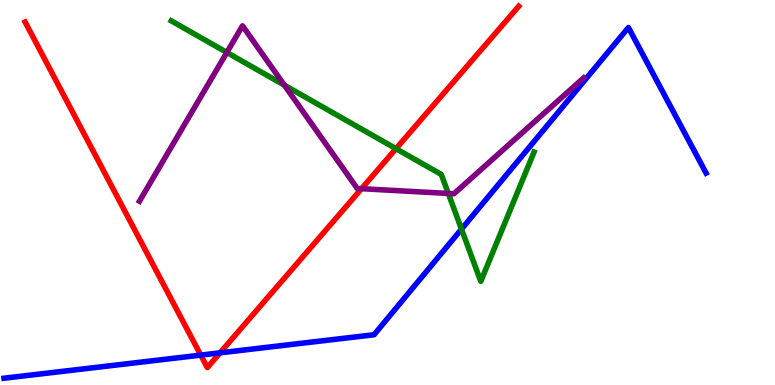[{'lines': ['blue', 'red'], 'intersections': [{'x': 2.59, 'y': 0.776}, {'x': 2.84, 'y': 0.835}]}, {'lines': ['green', 'red'], 'intersections': [{'x': 5.11, 'y': 6.14}]}, {'lines': ['purple', 'red'], 'intersections': [{'x': 4.66, 'y': 5.1}]}, {'lines': ['blue', 'green'], 'intersections': [{'x': 5.95, 'y': 4.05}]}, {'lines': ['blue', 'purple'], 'intersections': []}, {'lines': ['green', 'purple'], 'intersections': [{'x': 2.93, 'y': 8.64}, {'x': 3.67, 'y': 7.79}, {'x': 5.78, 'y': 4.98}]}]